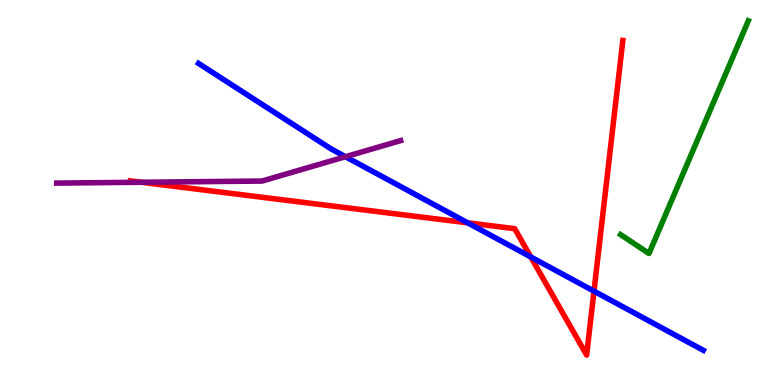[{'lines': ['blue', 'red'], 'intersections': [{'x': 6.03, 'y': 4.21}, {'x': 6.85, 'y': 3.33}, {'x': 7.66, 'y': 2.44}]}, {'lines': ['green', 'red'], 'intersections': []}, {'lines': ['purple', 'red'], 'intersections': [{'x': 1.83, 'y': 5.27}]}, {'lines': ['blue', 'green'], 'intersections': []}, {'lines': ['blue', 'purple'], 'intersections': [{'x': 4.46, 'y': 5.93}]}, {'lines': ['green', 'purple'], 'intersections': []}]